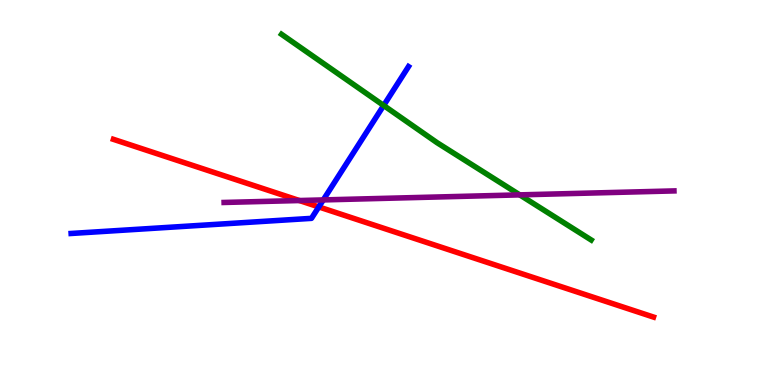[{'lines': ['blue', 'red'], 'intersections': [{'x': 4.11, 'y': 4.63}]}, {'lines': ['green', 'red'], 'intersections': []}, {'lines': ['purple', 'red'], 'intersections': [{'x': 3.86, 'y': 4.79}]}, {'lines': ['blue', 'green'], 'intersections': [{'x': 4.95, 'y': 7.26}]}, {'lines': ['blue', 'purple'], 'intersections': [{'x': 4.17, 'y': 4.81}]}, {'lines': ['green', 'purple'], 'intersections': [{'x': 6.71, 'y': 4.94}]}]